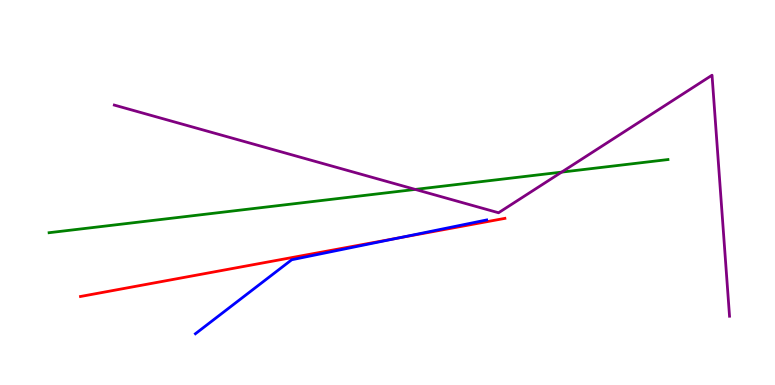[{'lines': ['blue', 'red'], 'intersections': [{'x': 5.14, 'y': 3.82}]}, {'lines': ['green', 'red'], 'intersections': []}, {'lines': ['purple', 'red'], 'intersections': []}, {'lines': ['blue', 'green'], 'intersections': []}, {'lines': ['blue', 'purple'], 'intersections': []}, {'lines': ['green', 'purple'], 'intersections': [{'x': 5.36, 'y': 5.08}, {'x': 7.25, 'y': 5.53}]}]